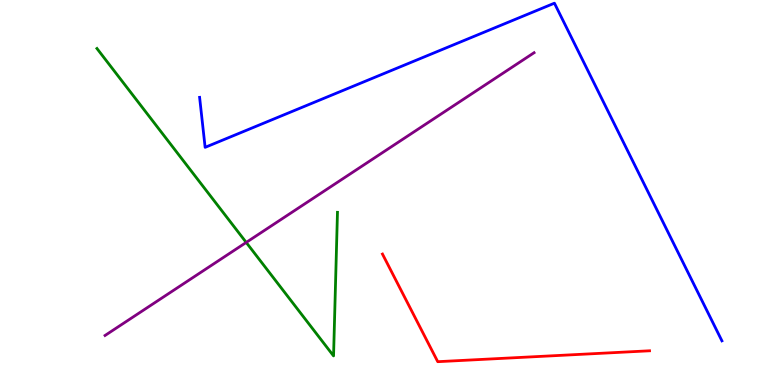[{'lines': ['blue', 'red'], 'intersections': []}, {'lines': ['green', 'red'], 'intersections': []}, {'lines': ['purple', 'red'], 'intersections': []}, {'lines': ['blue', 'green'], 'intersections': []}, {'lines': ['blue', 'purple'], 'intersections': []}, {'lines': ['green', 'purple'], 'intersections': [{'x': 3.18, 'y': 3.7}]}]